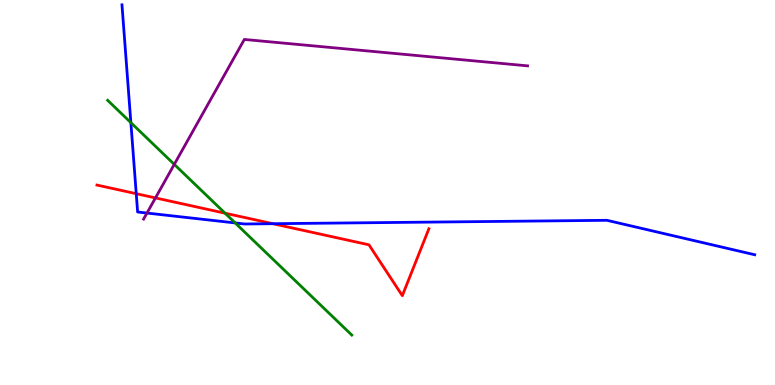[{'lines': ['blue', 'red'], 'intersections': [{'x': 1.76, 'y': 4.97}, {'x': 3.52, 'y': 4.19}]}, {'lines': ['green', 'red'], 'intersections': [{'x': 2.9, 'y': 4.46}]}, {'lines': ['purple', 'red'], 'intersections': [{'x': 2.01, 'y': 4.86}]}, {'lines': ['blue', 'green'], 'intersections': [{'x': 1.69, 'y': 6.81}, {'x': 3.03, 'y': 4.21}]}, {'lines': ['blue', 'purple'], 'intersections': [{'x': 1.9, 'y': 4.47}]}, {'lines': ['green', 'purple'], 'intersections': [{'x': 2.25, 'y': 5.73}]}]